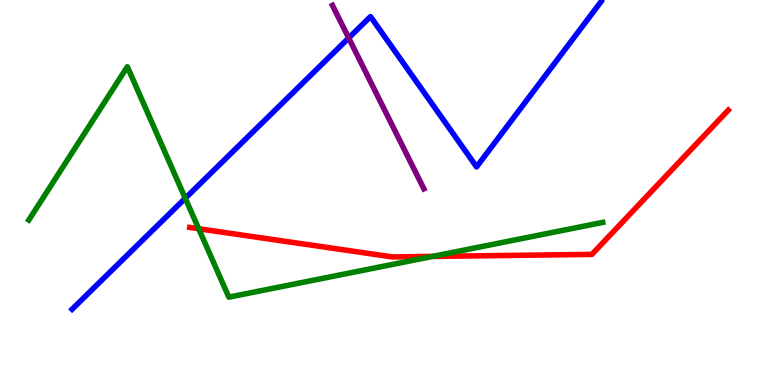[{'lines': ['blue', 'red'], 'intersections': []}, {'lines': ['green', 'red'], 'intersections': [{'x': 2.56, 'y': 4.06}, {'x': 5.58, 'y': 3.34}]}, {'lines': ['purple', 'red'], 'intersections': []}, {'lines': ['blue', 'green'], 'intersections': [{'x': 2.39, 'y': 4.85}]}, {'lines': ['blue', 'purple'], 'intersections': [{'x': 4.5, 'y': 9.01}]}, {'lines': ['green', 'purple'], 'intersections': []}]